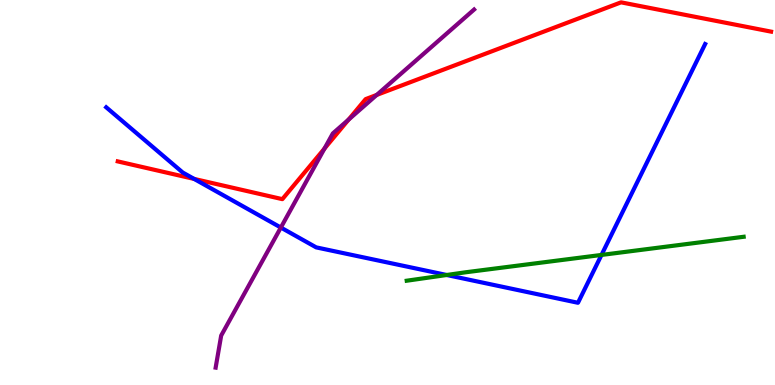[{'lines': ['blue', 'red'], 'intersections': [{'x': 2.5, 'y': 5.35}]}, {'lines': ['green', 'red'], 'intersections': []}, {'lines': ['purple', 'red'], 'intersections': [{'x': 4.19, 'y': 6.14}, {'x': 4.5, 'y': 6.89}, {'x': 4.86, 'y': 7.53}]}, {'lines': ['blue', 'green'], 'intersections': [{'x': 5.76, 'y': 2.86}, {'x': 7.76, 'y': 3.38}]}, {'lines': ['blue', 'purple'], 'intersections': [{'x': 3.62, 'y': 4.09}]}, {'lines': ['green', 'purple'], 'intersections': []}]